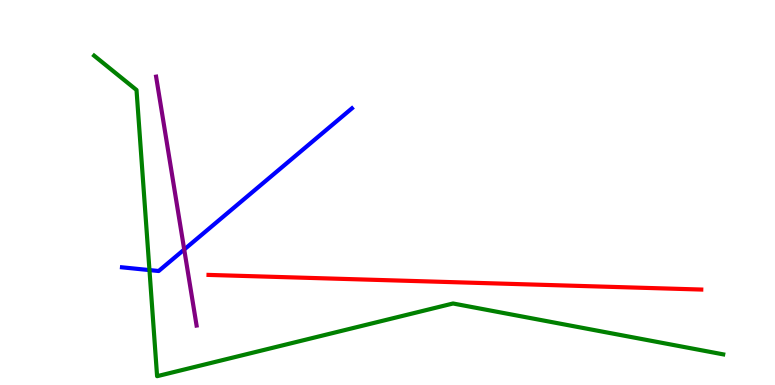[{'lines': ['blue', 'red'], 'intersections': []}, {'lines': ['green', 'red'], 'intersections': []}, {'lines': ['purple', 'red'], 'intersections': []}, {'lines': ['blue', 'green'], 'intersections': [{'x': 1.93, 'y': 2.98}]}, {'lines': ['blue', 'purple'], 'intersections': [{'x': 2.38, 'y': 3.52}]}, {'lines': ['green', 'purple'], 'intersections': []}]